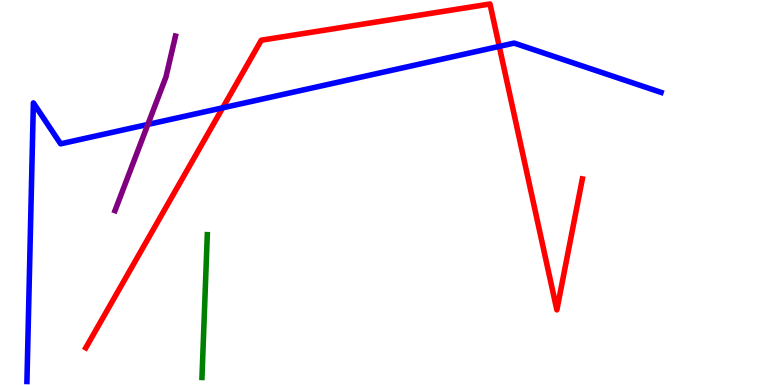[{'lines': ['blue', 'red'], 'intersections': [{'x': 2.87, 'y': 7.2}, {'x': 6.44, 'y': 8.79}]}, {'lines': ['green', 'red'], 'intersections': []}, {'lines': ['purple', 'red'], 'intersections': []}, {'lines': ['blue', 'green'], 'intersections': []}, {'lines': ['blue', 'purple'], 'intersections': [{'x': 1.91, 'y': 6.77}]}, {'lines': ['green', 'purple'], 'intersections': []}]